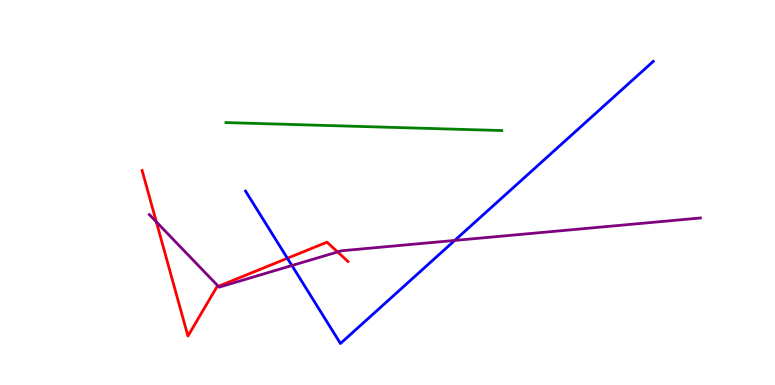[{'lines': ['blue', 'red'], 'intersections': [{'x': 3.71, 'y': 3.29}]}, {'lines': ['green', 'red'], 'intersections': []}, {'lines': ['purple', 'red'], 'intersections': [{'x': 2.02, 'y': 4.24}, {'x': 2.82, 'y': 2.56}, {'x': 4.36, 'y': 3.46}]}, {'lines': ['blue', 'green'], 'intersections': []}, {'lines': ['blue', 'purple'], 'intersections': [{'x': 3.77, 'y': 3.1}, {'x': 5.87, 'y': 3.76}]}, {'lines': ['green', 'purple'], 'intersections': []}]